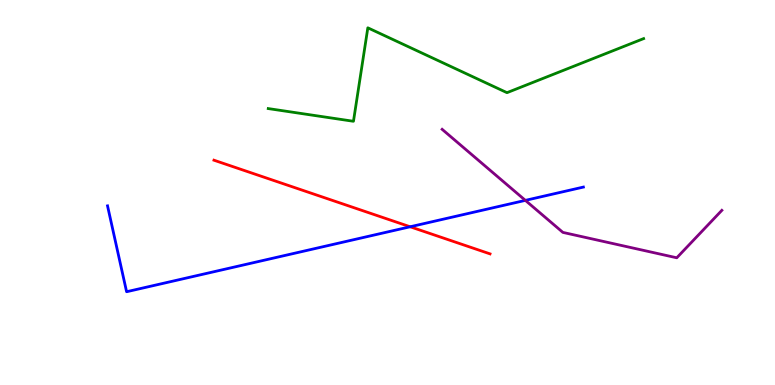[{'lines': ['blue', 'red'], 'intersections': [{'x': 5.29, 'y': 4.11}]}, {'lines': ['green', 'red'], 'intersections': []}, {'lines': ['purple', 'red'], 'intersections': []}, {'lines': ['blue', 'green'], 'intersections': []}, {'lines': ['blue', 'purple'], 'intersections': [{'x': 6.78, 'y': 4.8}]}, {'lines': ['green', 'purple'], 'intersections': []}]